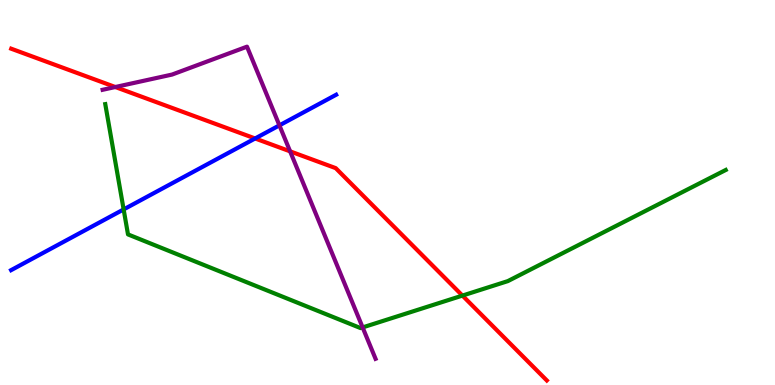[{'lines': ['blue', 'red'], 'intersections': [{'x': 3.29, 'y': 6.4}]}, {'lines': ['green', 'red'], 'intersections': [{'x': 5.97, 'y': 2.32}]}, {'lines': ['purple', 'red'], 'intersections': [{'x': 1.49, 'y': 7.74}, {'x': 3.74, 'y': 6.07}]}, {'lines': ['blue', 'green'], 'intersections': [{'x': 1.6, 'y': 4.56}]}, {'lines': ['blue', 'purple'], 'intersections': [{'x': 3.61, 'y': 6.74}]}, {'lines': ['green', 'purple'], 'intersections': [{'x': 4.68, 'y': 1.5}]}]